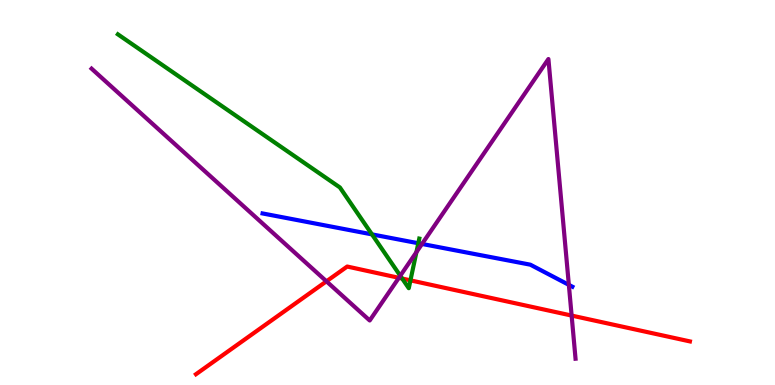[{'lines': ['blue', 'red'], 'intersections': []}, {'lines': ['green', 'red'], 'intersections': [{'x': 5.19, 'y': 2.77}, {'x': 5.3, 'y': 2.72}]}, {'lines': ['purple', 'red'], 'intersections': [{'x': 4.21, 'y': 2.69}, {'x': 5.15, 'y': 2.78}, {'x': 7.38, 'y': 1.8}]}, {'lines': ['blue', 'green'], 'intersections': [{'x': 4.8, 'y': 3.91}, {'x': 5.4, 'y': 3.68}]}, {'lines': ['blue', 'purple'], 'intersections': [{'x': 5.45, 'y': 3.66}, {'x': 7.34, 'y': 2.6}]}, {'lines': ['green', 'purple'], 'intersections': [{'x': 5.16, 'y': 2.84}, {'x': 5.37, 'y': 3.45}]}]